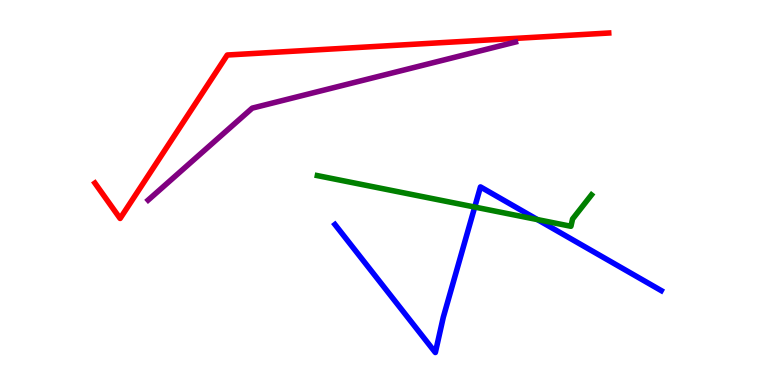[{'lines': ['blue', 'red'], 'intersections': []}, {'lines': ['green', 'red'], 'intersections': []}, {'lines': ['purple', 'red'], 'intersections': []}, {'lines': ['blue', 'green'], 'intersections': [{'x': 6.13, 'y': 4.62}, {'x': 6.93, 'y': 4.3}]}, {'lines': ['blue', 'purple'], 'intersections': []}, {'lines': ['green', 'purple'], 'intersections': []}]